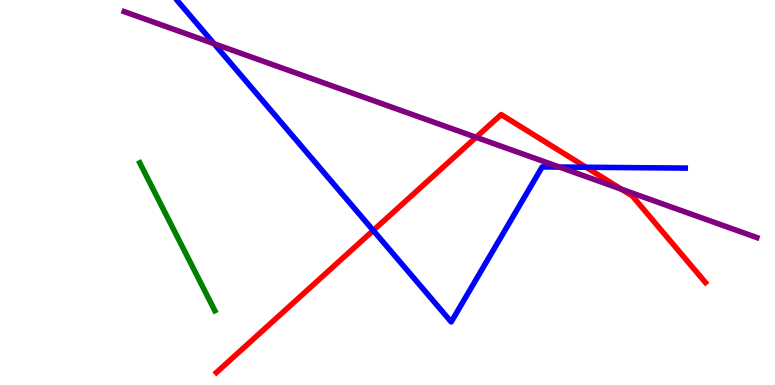[{'lines': ['blue', 'red'], 'intersections': [{'x': 4.82, 'y': 4.01}, {'x': 7.56, 'y': 5.66}]}, {'lines': ['green', 'red'], 'intersections': []}, {'lines': ['purple', 'red'], 'intersections': [{'x': 6.14, 'y': 6.43}, {'x': 8.02, 'y': 5.09}]}, {'lines': ['blue', 'green'], 'intersections': []}, {'lines': ['blue', 'purple'], 'intersections': [{'x': 2.76, 'y': 8.86}, {'x': 7.22, 'y': 5.66}]}, {'lines': ['green', 'purple'], 'intersections': []}]